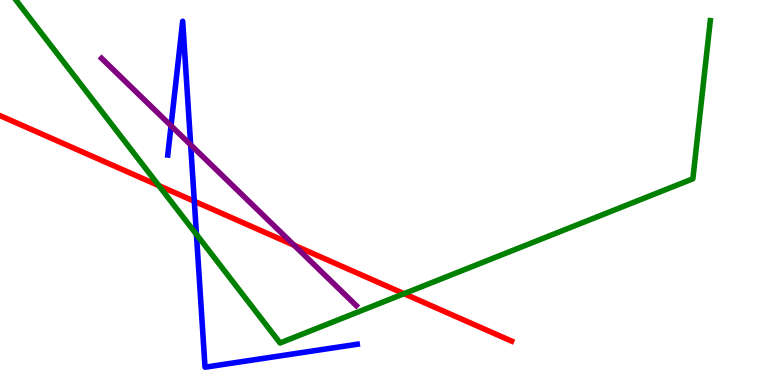[{'lines': ['blue', 'red'], 'intersections': [{'x': 2.51, 'y': 4.77}]}, {'lines': ['green', 'red'], 'intersections': [{'x': 2.05, 'y': 5.18}, {'x': 5.21, 'y': 2.37}]}, {'lines': ['purple', 'red'], 'intersections': [{'x': 3.8, 'y': 3.63}]}, {'lines': ['blue', 'green'], 'intersections': [{'x': 2.53, 'y': 3.91}]}, {'lines': ['blue', 'purple'], 'intersections': [{'x': 2.21, 'y': 6.73}, {'x': 2.46, 'y': 6.24}]}, {'lines': ['green', 'purple'], 'intersections': []}]